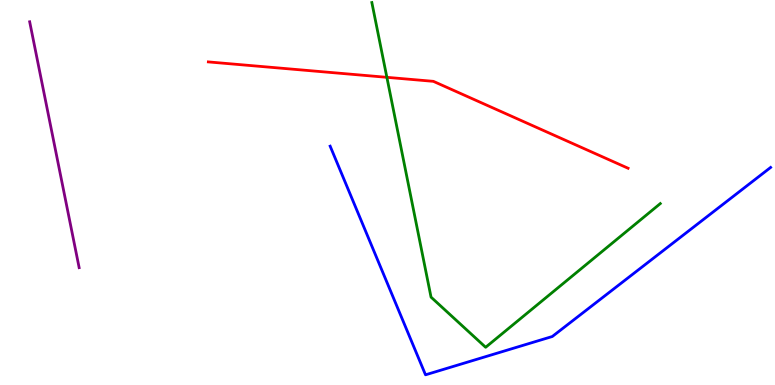[{'lines': ['blue', 'red'], 'intersections': []}, {'lines': ['green', 'red'], 'intersections': [{'x': 4.99, 'y': 7.99}]}, {'lines': ['purple', 'red'], 'intersections': []}, {'lines': ['blue', 'green'], 'intersections': []}, {'lines': ['blue', 'purple'], 'intersections': []}, {'lines': ['green', 'purple'], 'intersections': []}]